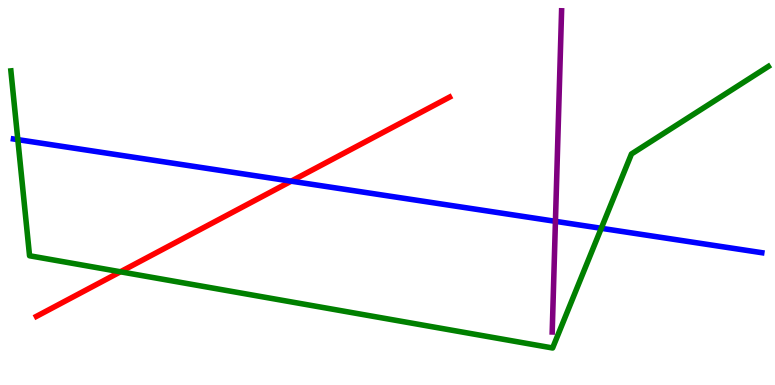[{'lines': ['blue', 'red'], 'intersections': [{'x': 3.76, 'y': 5.29}]}, {'lines': ['green', 'red'], 'intersections': [{'x': 1.55, 'y': 2.94}]}, {'lines': ['purple', 'red'], 'intersections': []}, {'lines': ['blue', 'green'], 'intersections': [{'x': 0.23, 'y': 6.37}, {'x': 7.76, 'y': 4.07}]}, {'lines': ['blue', 'purple'], 'intersections': [{'x': 7.17, 'y': 4.25}]}, {'lines': ['green', 'purple'], 'intersections': []}]